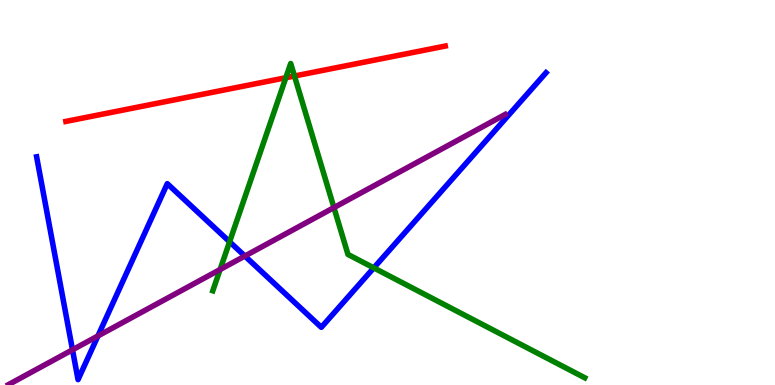[{'lines': ['blue', 'red'], 'intersections': []}, {'lines': ['green', 'red'], 'intersections': [{'x': 3.69, 'y': 7.98}, {'x': 3.8, 'y': 8.03}]}, {'lines': ['purple', 'red'], 'intersections': []}, {'lines': ['blue', 'green'], 'intersections': [{'x': 2.96, 'y': 3.72}, {'x': 4.82, 'y': 3.04}]}, {'lines': ['blue', 'purple'], 'intersections': [{'x': 0.935, 'y': 0.914}, {'x': 1.26, 'y': 1.27}, {'x': 3.16, 'y': 3.35}]}, {'lines': ['green', 'purple'], 'intersections': [{'x': 2.84, 'y': 3.0}, {'x': 4.31, 'y': 4.61}]}]